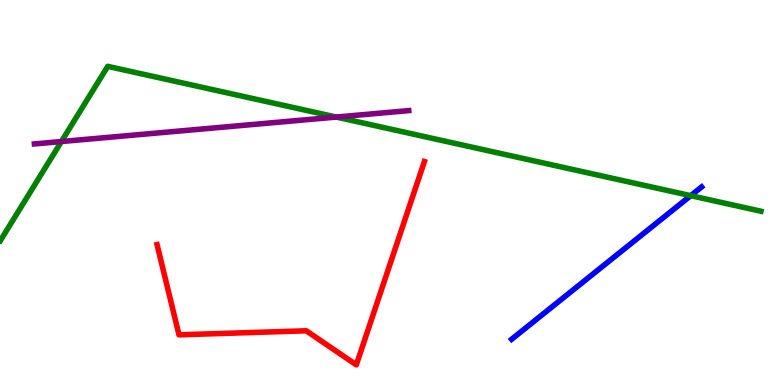[{'lines': ['blue', 'red'], 'intersections': []}, {'lines': ['green', 'red'], 'intersections': []}, {'lines': ['purple', 'red'], 'intersections': []}, {'lines': ['blue', 'green'], 'intersections': [{'x': 8.91, 'y': 4.92}]}, {'lines': ['blue', 'purple'], 'intersections': []}, {'lines': ['green', 'purple'], 'intersections': [{'x': 0.792, 'y': 6.32}, {'x': 4.34, 'y': 6.96}]}]